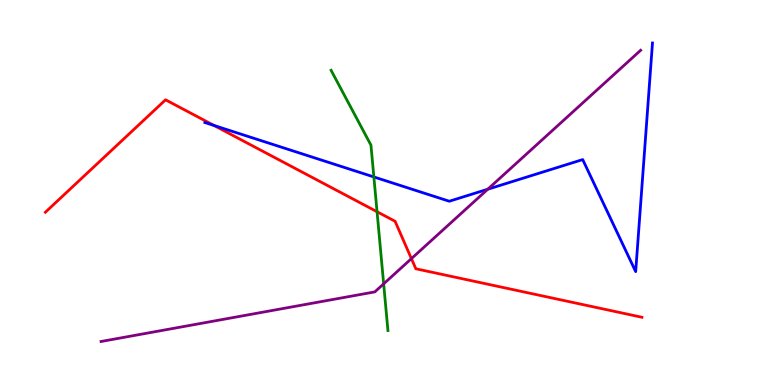[{'lines': ['blue', 'red'], 'intersections': [{'x': 2.76, 'y': 6.74}]}, {'lines': ['green', 'red'], 'intersections': [{'x': 4.87, 'y': 4.5}]}, {'lines': ['purple', 'red'], 'intersections': [{'x': 5.31, 'y': 3.28}]}, {'lines': ['blue', 'green'], 'intersections': [{'x': 4.82, 'y': 5.4}]}, {'lines': ['blue', 'purple'], 'intersections': [{'x': 6.29, 'y': 5.09}]}, {'lines': ['green', 'purple'], 'intersections': [{'x': 4.95, 'y': 2.63}]}]